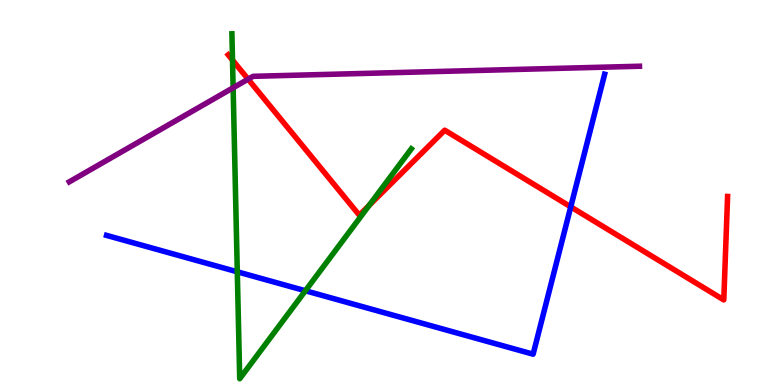[{'lines': ['blue', 'red'], 'intersections': [{'x': 7.36, 'y': 4.63}]}, {'lines': ['green', 'red'], 'intersections': [{'x': 3.0, 'y': 8.44}, {'x': 4.76, 'y': 4.66}]}, {'lines': ['purple', 'red'], 'intersections': [{'x': 3.2, 'y': 7.94}]}, {'lines': ['blue', 'green'], 'intersections': [{'x': 3.06, 'y': 2.94}, {'x': 3.94, 'y': 2.45}]}, {'lines': ['blue', 'purple'], 'intersections': []}, {'lines': ['green', 'purple'], 'intersections': [{'x': 3.01, 'y': 7.72}]}]